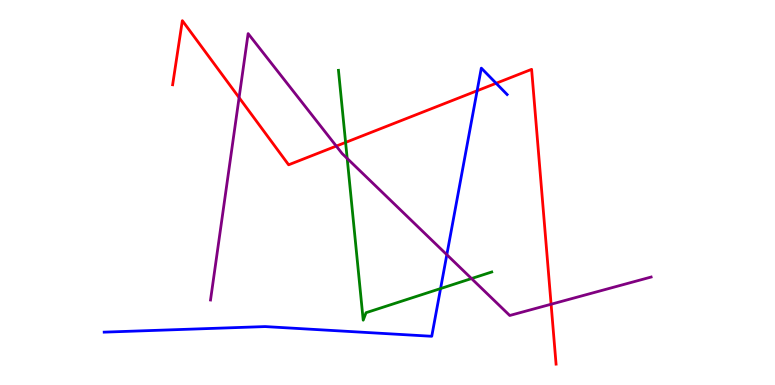[{'lines': ['blue', 'red'], 'intersections': [{'x': 6.16, 'y': 7.64}, {'x': 6.4, 'y': 7.84}]}, {'lines': ['green', 'red'], 'intersections': [{'x': 4.46, 'y': 6.3}]}, {'lines': ['purple', 'red'], 'intersections': [{'x': 3.09, 'y': 7.46}, {'x': 4.34, 'y': 6.21}, {'x': 7.11, 'y': 2.1}]}, {'lines': ['blue', 'green'], 'intersections': [{'x': 5.68, 'y': 2.5}]}, {'lines': ['blue', 'purple'], 'intersections': [{'x': 5.77, 'y': 3.38}]}, {'lines': ['green', 'purple'], 'intersections': [{'x': 4.48, 'y': 5.88}, {'x': 6.08, 'y': 2.77}]}]